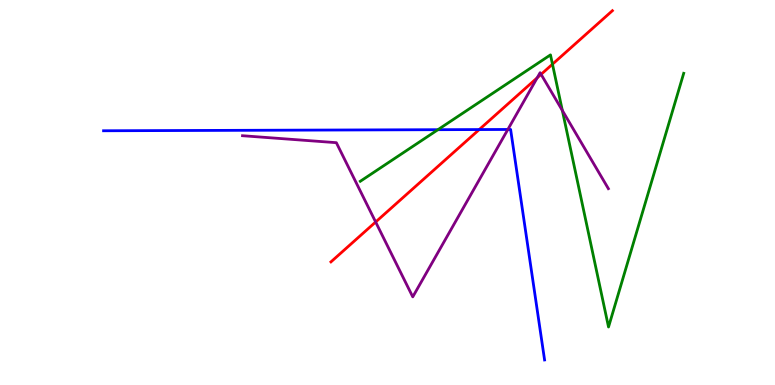[{'lines': ['blue', 'red'], 'intersections': [{'x': 6.18, 'y': 6.63}]}, {'lines': ['green', 'red'], 'intersections': [{'x': 7.13, 'y': 8.33}]}, {'lines': ['purple', 'red'], 'intersections': [{'x': 4.85, 'y': 4.23}, {'x': 6.93, 'y': 7.98}, {'x': 6.98, 'y': 8.07}]}, {'lines': ['blue', 'green'], 'intersections': [{'x': 5.65, 'y': 6.63}]}, {'lines': ['blue', 'purple'], 'intersections': [{'x': 6.55, 'y': 6.64}]}, {'lines': ['green', 'purple'], 'intersections': [{'x': 7.26, 'y': 7.13}]}]